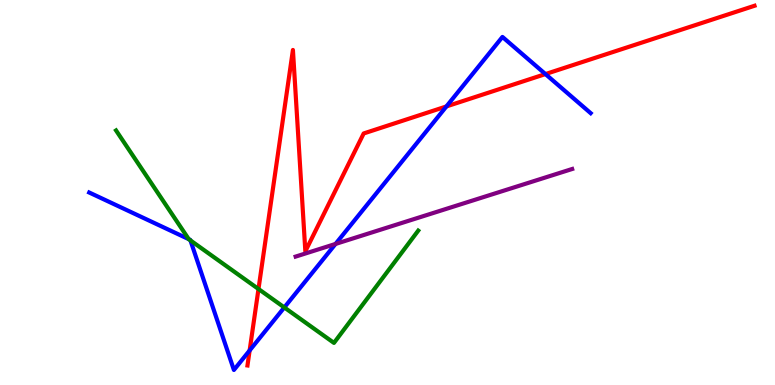[{'lines': ['blue', 'red'], 'intersections': [{'x': 3.22, 'y': 0.897}, {'x': 5.76, 'y': 7.24}, {'x': 7.04, 'y': 8.08}]}, {'lines': ['green', 'red'], 'intersections': [{'x': 3.34, 'y': 2.49}]}, {'lines': ['purple', 'red'], 'intersections': []}, {'lines': ['blue', 'green'], 'intersections': [{'x': 2.44, 'y': 3.79}, {'x': 2.46, 'y': 3.76}, {'x': 3.67, 'y': 2.01}]}, {'lines': ['blue', 'purple'], 'intersections': [{'x': 4.33, 'y': 3.66}]}, {'lines': ['green', 'purple'], 'intersections': []}]